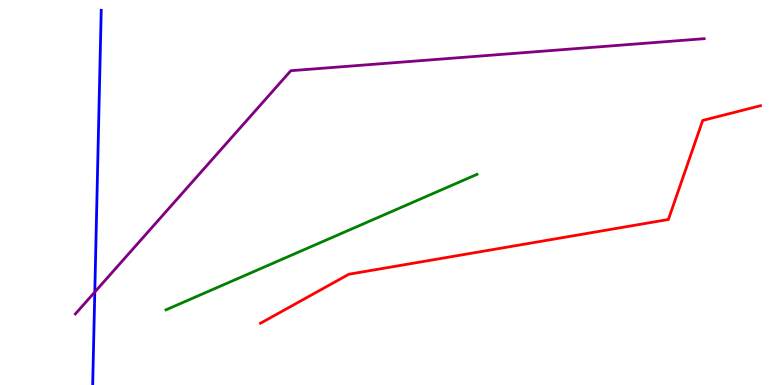[{'lines': ['blue', 'red'], 'intersections': []}, {'lines': ['green', 'red'], 'intersections': []}, {'lines': ['purple', 'red'], 'intersections': []}, {'lines': ['blue', 'green'], 'intersections': []}, {'lines': ['blue', 'purple'], 'intersections': [{'x': 1.22, 'y': 2.42}]}, {'lines': ['green', 'purple'], 'intersections': []}]